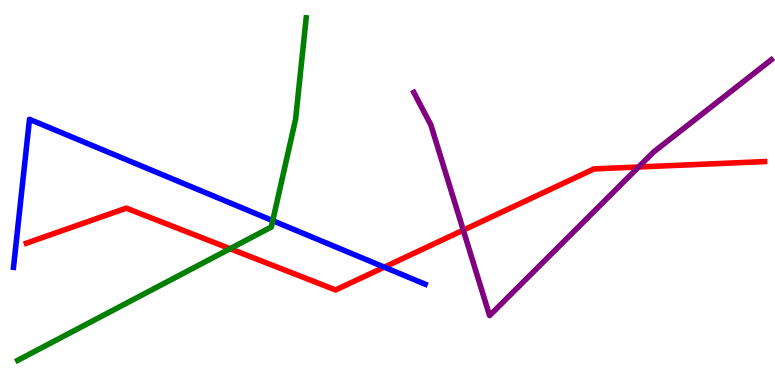[{'lines': ['blue', 'red'], 'intersections': [{'x': 4.96, 'y': 3.06}]}, {'lines': ['green', 'red'], 'intersections': [{'x': 2.97, 'y': 3.54}]}, {'lines': ['purple', 'red'], 'intersections': [{'x': 5.98, 'y': 4.02}, {'x': 8.24, 'y': 5.66}]}, {'lines': ['blue', 'green'], 'intersections': [{'x': 3.52, 'y': 4.27}]}, {'lines': ['blue', 'purple'], 'intersections': []}, {'lines': ['green', 'purple'], 'intersections': []}]